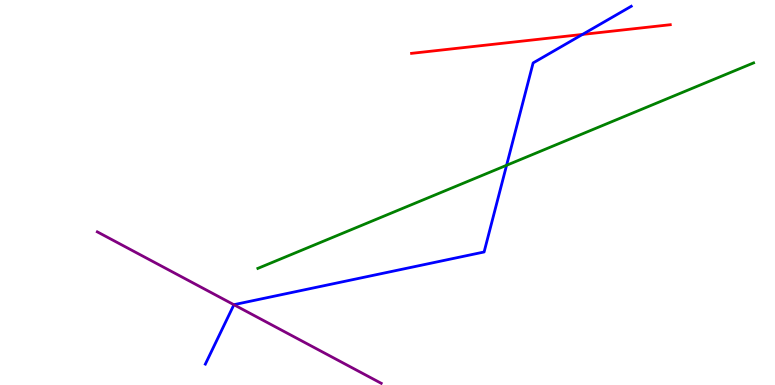[{'lines': ['blue', 'red'], 'intersections': [{'x': 7.52, 'y': 9.11}]}, {'lines': ['green', 'red'], 'intersections': []}, {'lines': ['purple', 'red'], 'intersections': []}, {'lines': ['blue', 'green'], 'intersections': [{'x': 6.54, 'y': 5.71}]}, {'lines': ['blue', 'purple'], 'intersections': [{'x': 3.02, 'y': 2.08}]}, {'lines': ['green', 'purple'], 'intersections': []}]